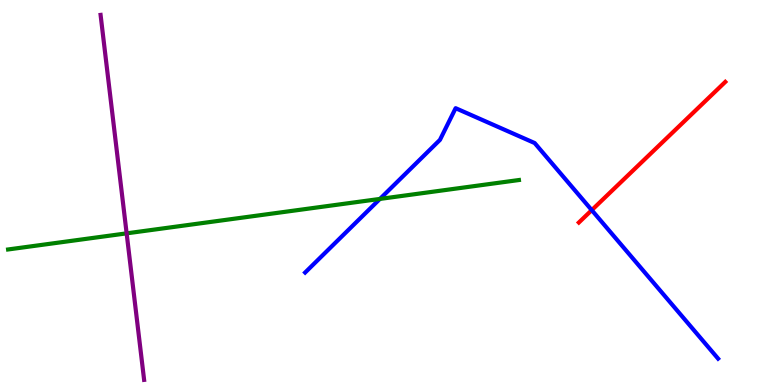[{'lines': ['blue', 'red'], 'intersections': [{'x': 7.64, 'y': 4.54}]}, {'lines': ['green', 'red'], 'intersections': []}, {'lines': ['purple', 'red'], 'intersections': []}, {'lines': ['blue', 'green'], 'intersections': [{'x': 4.9, 'y': 4.83}]}, {'lines': ['blue', 'purple'], 'intersections': []}, {'lines': ['green', 'purple'], 'intersections': [{'x': 1.63, 'y': 3.94}]}]